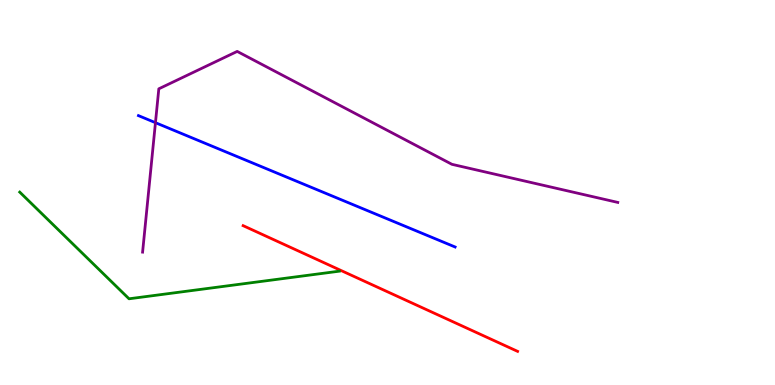[{'lines': ['blue', 'red'], 'intersections': []}, {'lines': ['green', 'red'], 'intersections': []}, {'lines': ['purple', 'red'], 'intersections': []}, {'lines': ['blue', 'green'], 'intersections': []}, {'lines': ['blue', 'purple'], 'intersections': [{'x': 2.01, 'y': 6.81}]}, {'lines': ['green', 'purple'], 'intersections': []}]